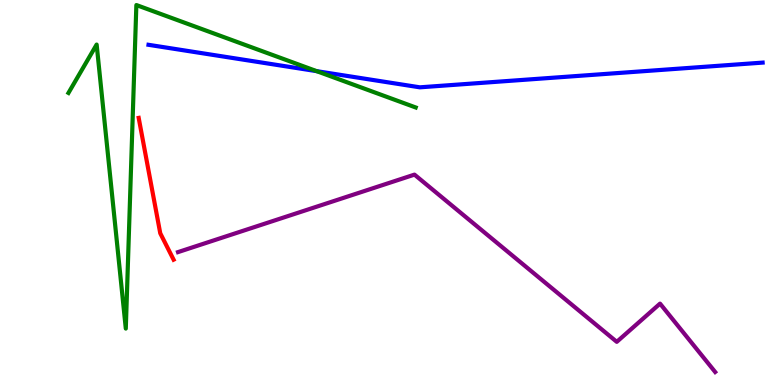[{'lines': ['blue', 'red'], 'intersections': []}, {'lines': ['green', 'red'], 'intersections': []}, {'lines': ['purple', 'red'], 'intersections': []}, {'lines': ['blue', 'green'], 'intersections': [{'x': 4.09, 'y': 8.15}]}, {'lines': ['blue', 'purple'], 'intersections': []}, {'lines': ['green', 'purple'], 'intersections': []}]